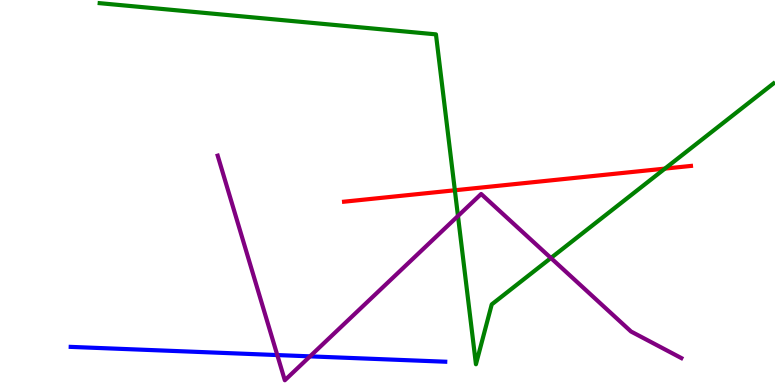[{'lines': ['blue', 'red'], 'intersections': []}, {'lines': ['green', 'red'], 'intersections': [{'x': 5.87, 'y': 5.06}, {'x': 8.58, 'y': 5.62}]}, {'lines': ['purple', 'red'], 'intersections': []}, {'lines': ['blue', 'green'], 'intersections': []}, {'lines': ['blue', 'purple'], 'intersections': [{'x': 3.58, 'y': 0.778}, {'x': 4.0, 'y': 0.744}]}, {'lines': ['green', 'purple'], 'intersections': [{'x': 5.91, 'y': 4.39}, {'x': 7.11, 'y': 3.3}]}]